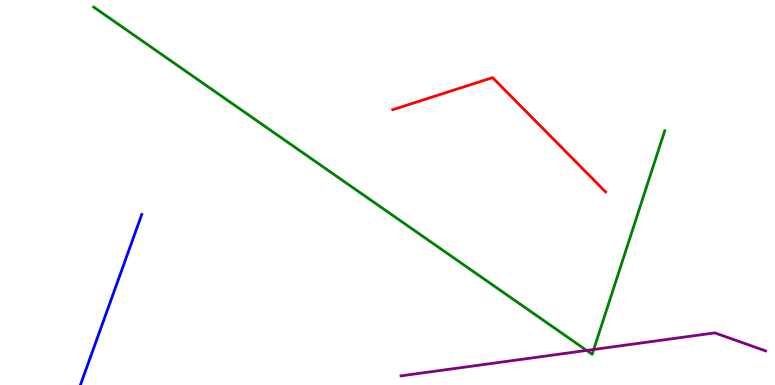[{'lines': ['blue', 'red'], 'intersections': []}, {'lines': ['green', 'red'], 'intersections': []}, {'lines': ['purple', 'red'], 'intersections': []}, {'lines': ['blue', 'green'], 'intersections': []}, {'lines': ['blue', 'purple'], 'intersections': []}, {'lines': ['green', 'purple'], 'intersections': [{'x': 7.57, 'y': 0.898}, {'x': 7.66, 'y': 0.923}]}]